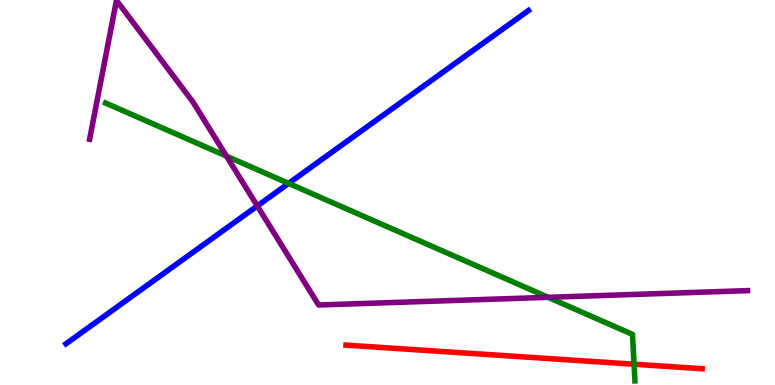[{'lines': ['blue', 'red'], 'intersections': []}, {'lines': ['green', 'red'], 'intersections': [{'x': 8.18, 'y': 0.54}]}, {'lines': ['purple', 'red'], 'intersections': []}, {'lines': ['blue', 'green'], 'intersections': [{'x': 3.72, 'y': 5.24}]}, {'lines': ['blue', 'purple'], 'intersections': [{'x': 3.32, 'y': 4.65}]}, {'lines': ['green', 'purple'], 'intersections': [{'x': 2.92, 'y': 5.95}, {'x': 7.07, 'y': 2.28}]}]